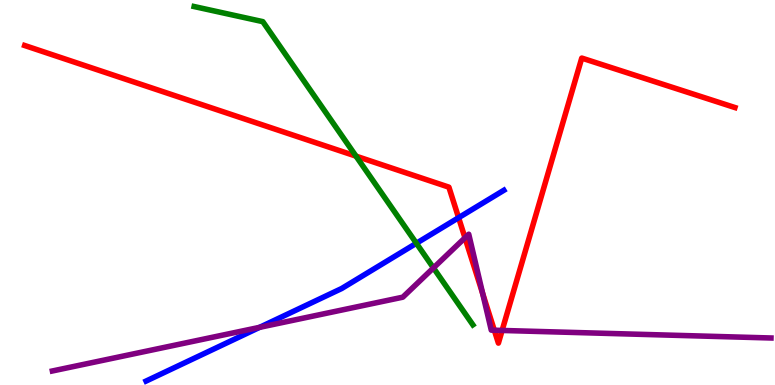[{'lines': ['blue', 'red'], 'intersections': [{'x': 5.92, 'y': 4.35}]}, {'lines': ['green', 'red'], 'intersections': [{'x': 4.59, 'y': 5.94}]}, {'lines': ['purple', 'red'], 'intersections': [{'x': 6.0, 'y': 3.82}, {'x': 6.23, 'y': 2.37}, {'x': 6.38, 'y': 1.42}, {'x': 6.48, 'y': 1.42}]}, {'lines': ['blue', 'green'], 'intersections': [{'x': 5.37, 'y': 3.68}]}, {'lines': ['blue', 'purple'], 'intersections': [{'x': 3.35, 'y': 1.5}]}, {'lines': ['green', 'purple'], 'intersections': [{'x': 5.59, 'y': 3.04}]}]